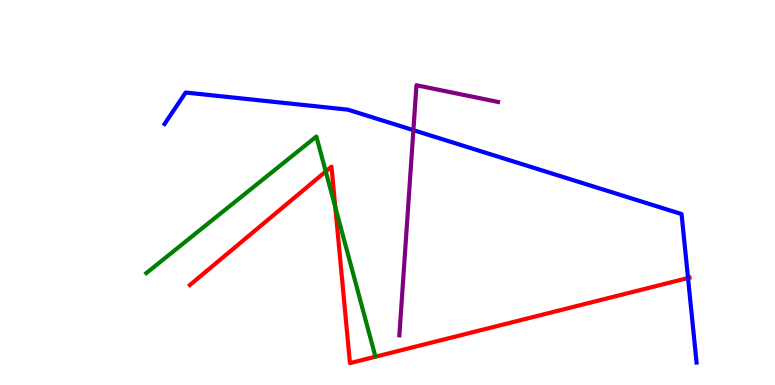[{'lines': ['blue', 'red'], 'intersections': [{'x': 8.88, 'y': 2.78}]}, {'lines': ['green', 'red'], 'intersections': [{'x': 4.2, 'y': 5.55}, {'x': 4.33, 'y': 4.62}]}, {'lines': ['purple', 'red'], 'intersections': []}, {'lines': ['blue', 'green'], 'intersections': []}, {'lines': ['blue', 'purple'], 'intersections': [{'x': 5.33, 'y': 6.62}]}, {'lines': ['green', 'purple'], 'intersections': []}]